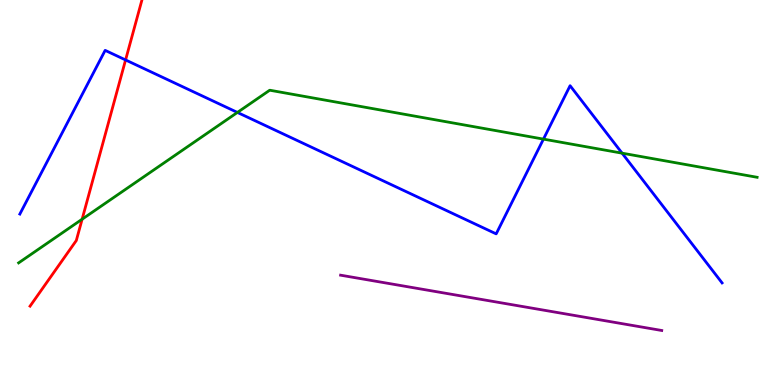[{'lines': ['blue', 'red'], 'intersections': [{'x': 1.62, 'y': 8.44}]}, {'lines': ['green', 'red'], 'intersections': [{'x': 1.06, 'y': 4.31}]}, {'lines': ['purple', 'red'], 'intersections': []}, {'lines': ['blue', 'green'], 'intersections': [{'x': 3.06, 'y': 7.08}, {'x': 7.01, 'y': 6.39}, {'x': 8.03, 'y': 6.02}]}, {'lines': ['blue', 'purple'], 'intersections': []}, {'lines': ['green', 'purple'], 'intersections': []}]